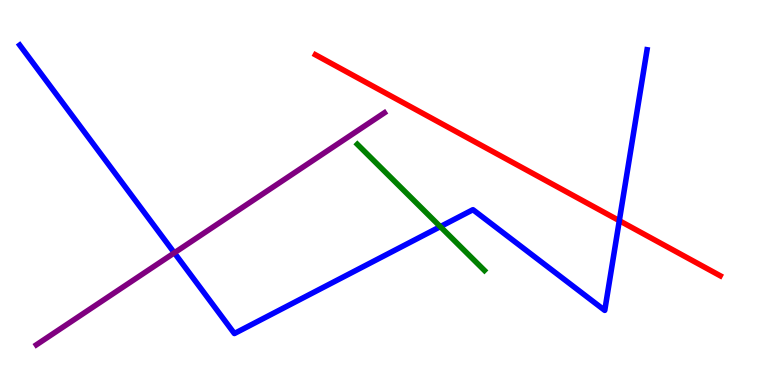[{'lines': ['blue', 'red'], 'intersections': [{'x': 7.99, 'y': 4.27}]}, {'lines': ['green', 'red'], 'intersections': []}, {'lines': ['purple', 'red'], 'intersections': []}, {'lines': ['blue', 'green'], 'intersections': [{'x': 5.68, 'y': 4.11}]}, {'lines': ['blue', 'purple'], 'intersections': [{'x': 2.25, 'y': 3.43}]}, {'lines': ['green', 'purple'], 'intersections': []}]